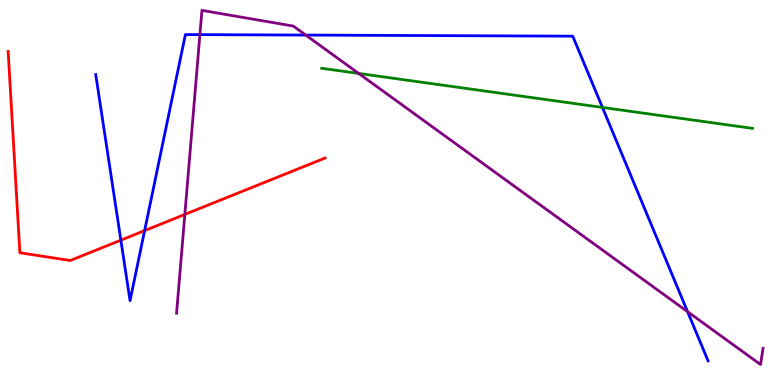[{'lines': ['blue', 'red'], 'intersections': [{'x': 1.56, 'y': 3.76}, {'x': 1.87, 'y': 4.01}]}, {'lines': ['green', 'red'], 'intersections': []}, {'lines': ['purple', 'red'], 'intersections': [{'x': 2.39, 'y': 4.43}]}, {'lines': ['blue', 'green'], 'intersections': [{'x': 7.77, 'y': 7.21}]}, {'lines': ['blue', 'purple'], 'intersections': [{'x': 2.58, 'y': 9.1}, {'x': 3.94, 'y': 9.09}, {'x': 8.87, 'y': 1.9}]}, {'lines': ['green', 'purple'], 'intersections': [{'x': 4.63, 'y': 8.09}]}]